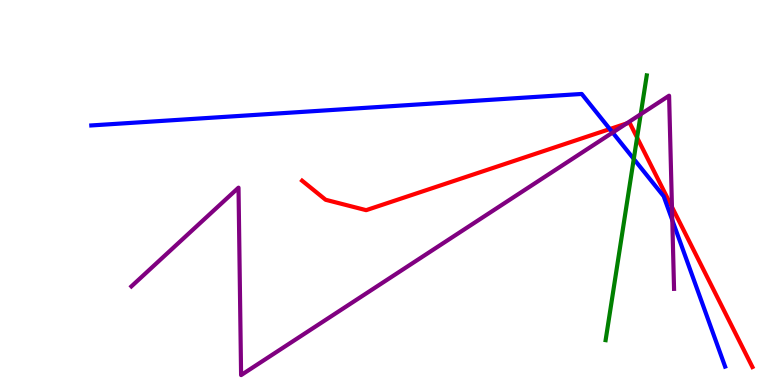[{'lines': ['blue', 'red'], 'intersections': [{'x': 7.87, 'y': 6.65}]}, {'lines': ['green', 'red'], 'intersections': [{'x': 8.22, 'y': 6.43}]}, {'lines': ['purple', 'red'], 'intersections': [{'x': 8.08, 'y': 6.79}, {'x': 8.67, 'y': 4.62}]}, {'lines': ['blue', 'green'], 'intersections': [{'x': 8.18, 'y': 5.87}]}, {'lines': ['blue', 'purple'], 'intersections': [{'x': 7.91, 'y': 6.56}, {'x': 8.67, 'y': 4.28}]}, {'lines': ['green', 'purple'], 'intersections': [{'x': 8.27, 'y': 7.03}]}]